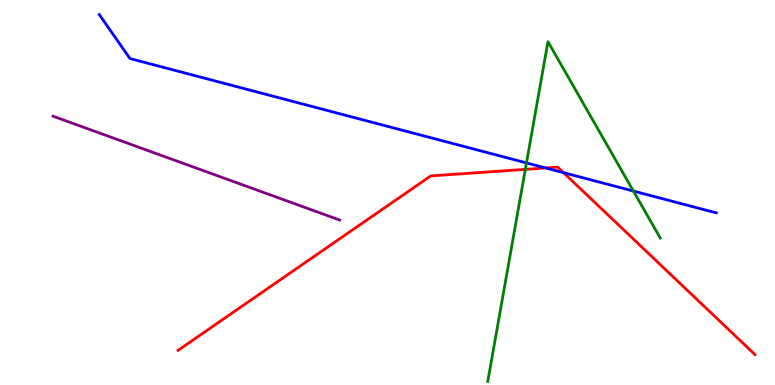[{'lines': ['blue', 'red'], 'intersections': [{'x': 7.04, 'y': 5.64}, {'x': 7.27, 'y': 5.52}]}, {'lines': ['green', 'red'], 'intersections': [{'x': 6.78, 'y': 5.6}]}, {'lines': ['purple', 'red'], 'intersections': []}, {'lines': ['blue', 'green'], 'intersections': [{'x': 6.79, 'y': 5.77}, {'x': 8.17, 'y': 5.04}]}, {'lines': ['blue', 'purple'], 'intersections': []}, {'lines': ['green', 'purple'], 'intersections': []}]